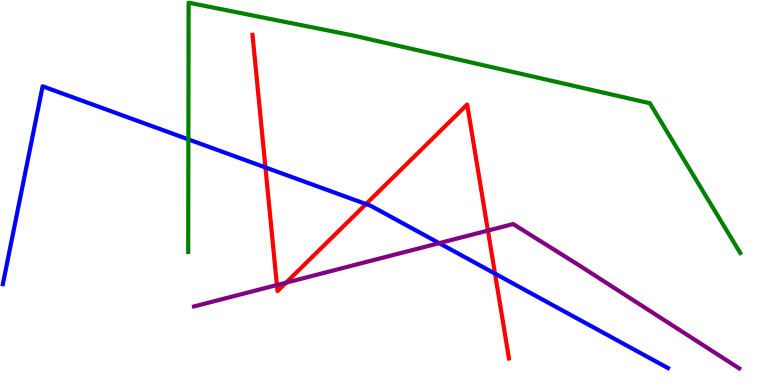[{'lines': ['blue', 'red'], 'intersections': [{'x': 3.42, 'y': 5.65}, {'x': 4.72, 'y': 4.7}, {'x': 6.39, 'y': 2.89}]}, {'lines': ['green', 'red'], 'intersections': []}, {'lines': ['purple', 'red'], 'intersections': [{'x': 3.57, 'y': 2.6}, {'x': 3.69, 'y': 2.66}, {'x': 6.3, 'y': 4.01}]}, {'lines': ['blue', 'green'], 'intersections': [{'x': 2.43, 'y': 6.38}]}, {'lines': ['blue', 'purple'], 'intersections': [{'x': 5.67, 'y': 3.68}]}, {'lines': ['green', 'purple'], 'intersections': []}]